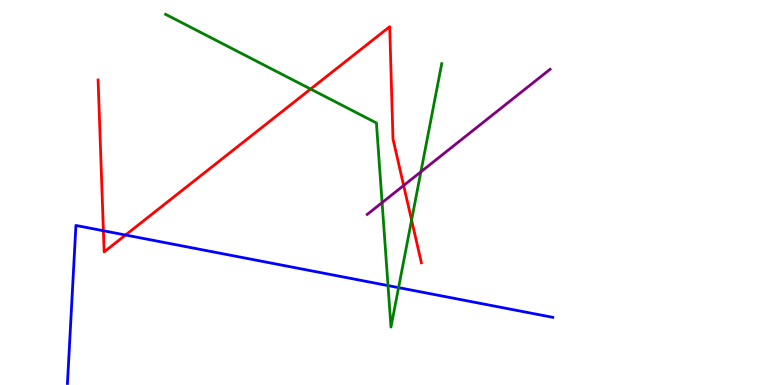[{'lines': ['blue', 'red'], 'intersections': [{'x': 1.33, 'y': 4.01}, {'x': 1.62, 'y': 3.9}]}, {'lines': ['green', 'red'], 'intersections': [{'x': 4.01, 'y': 7.69}, {'x': 5.31, 'y': 4.28}]}, {'lines': ['purple', 'red'], 'intersections': [{'x': 5.21, 'y': 5.18}]}, {'lines': ['blue', 'green'], 'intersections': [{'x': 5.01, 'y': 2.58}, {'x': 5.14, 'y': 2.53}]}, {'lines': ['blue', 'purple'], 'intersections': []}, {'lines': ['green', 'purple'], 'intersections': [{'x': 4.93, 'y': 4.74}, {'x': 5.43, 'y': 5.54}]}]